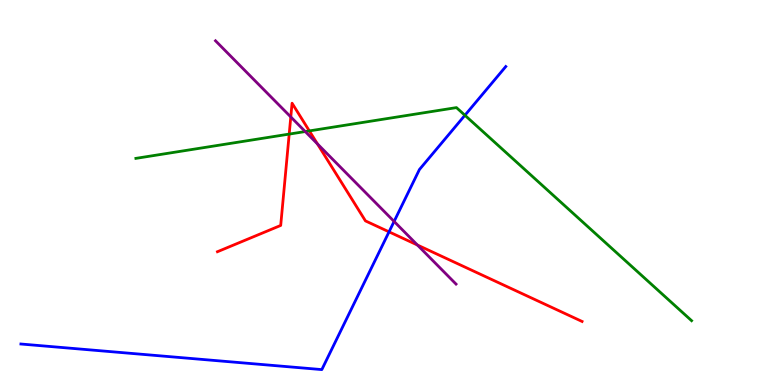[{'lines': ['blue', 'red'], 'intersections': [{'x': 5.02, 'y': 3.98}]}, {'lines': ['green', 'red'], 'intersections': [{'x': 3.73, 'y': 6.52}, {'x': 3.99, 'y': 6.6}]}, {'lines': ['purple', 'red'], 'intersections': [{'x': 3.75, 'y': 6.96}, {'x': 4.1, 'y': 6.26}, {'x': 5.39, 'y': 3.64}]}, {'lines': ['blue', 'green'], 'intersections': [{'x': 6.0, 'y': 7.01}]}, {'lines': ['blue', 'purple'], 'intersections': [{'x': 5.09, 'y': 4.25}]}, {'lines': ['green', 'purple'], 'intersections': [{'x': 3.94, 'y': 6.58}]}]